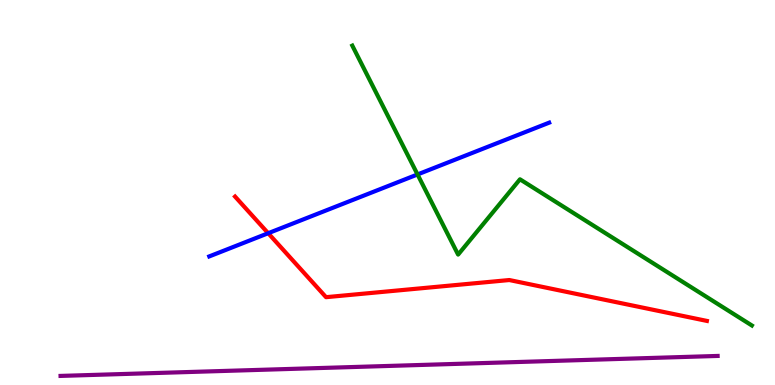[{'lines': ['blue', 'red'], 'intersections': [{'x': 3.46, 'y': 3.94}]}, {'lines': ['green', 'red'], 'intersections': []}, {'lines': ['purple', 'red'], 'intersections': []}, {'lines': ['blue', 'green'], 'intersections': [{'x': 5.39, 'y': 5.47}]}, {'lines': ['blue', 'purple'], 'intersections': []}, {'lines': ['green', 'purple'], 'intersections': []}]